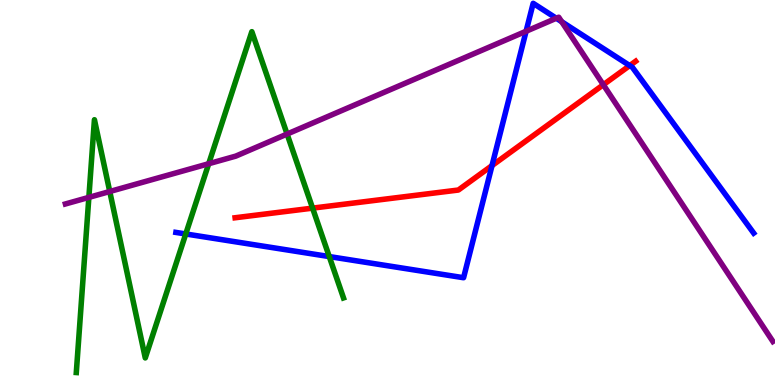[{'lines': ['blue', 'red'], 'intersections': [{'x': 6.35, 'y': 5.7}, {'x': 8.13, 'y': 8.3}]}, {'lines': ['green', 'red'], 'intersections': [{'x': 4.03, 'y': 4.59}]}, {'lines': ['purple', 'red'], 'intersections': [{'x': 7.78, 'y': 7.8}]}, {'lines': ['blue', 'green'], 'intersections': [{'x': 2.4, 'y': 3.92}, {'x': 4.25, 'y': 3.34}]}, {'lines': ['blue', 'purple'], 'intersections': [{'x': 6.79, 'y': 9.19}, {'x': 7.18, 'y': 9.53}, {'x': 7.25, 'y': 9.44}]}, {'lines': ['green', 'purple'], 'intersections': [{'x': 1.15, 'y': 4.87}, {'x': 1.42, 'y': 5.03}, {'x': 2.69, 'y': 5.75}, {'x': 3.7, 'y': 6.52}]}]